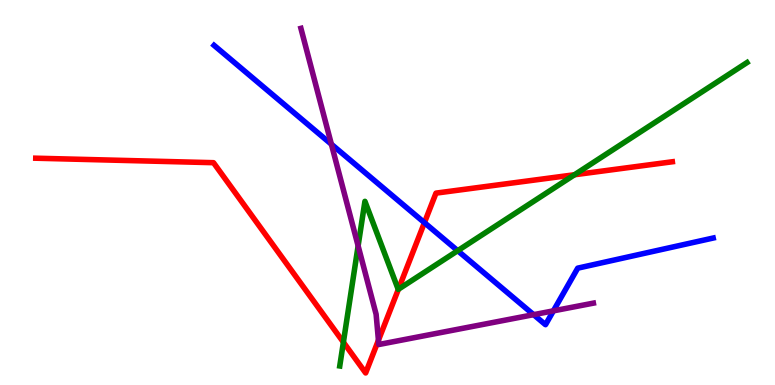[{'lines': ['blue', 'red'], 'intersections': [{'x': 5.48, 'y': 4.22}]}, {'lines': ['green', 'red'], 'intersections': [{'x': 4.43, 'y': 1.11}, {'x': 5.14, 'y': 2.49}, {'x': 7.41, 'y': 5.46}]}, {'lines': ['purple', 'red'], 'intersections': [{'x': 4.88, 'y': 1.16}]}, {'lines': ['blue', 'green'], 'intersections': [{'x': 5.91, 'y': 3.49}]}, {'lines': ['blue', 'purple'], 'intersections': [{'x': 4.28, 'y': 6.25}, {'x': 6.89, 'y': 1.83}, {'x': 7.14, 'y': 1.93}]}, {'lines': ['green', 'purple'], 'intersections': [{'x': 4.62, 'y': 3.61}]}]